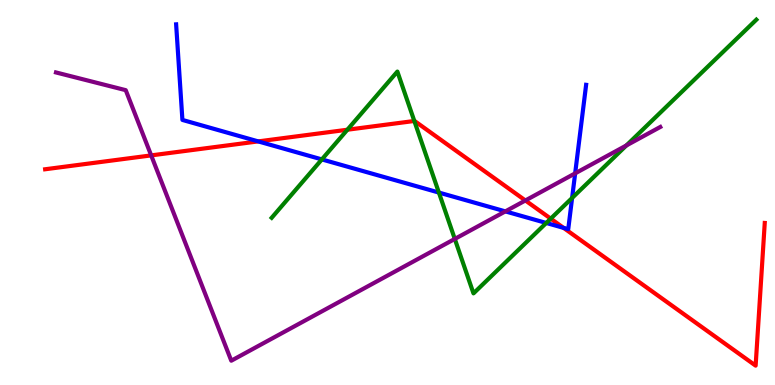[{'lines': ['blue', 'red'], 'intersections': [{'x': 3.33, 'y': 6.33}, {'x': 7.27, 'y': 4.08}]}, {'lines': ['green', 'red'], 'intersections': [{'x': 4.48, 'y': 6.63}, {'x': 5.35, 'y': 6.86}, {'x': 7.11, 'y': 4.32}]}, {'lines': ['purple', 'red'], 'intersections': [{'x': 1.95, 'y': 5.96}, {'x': 6.78, 'y': 4.79}]}, {'lines': ['blue', 'green'], 'intersections': [{'x': 4.15, 'y': 5.86}, {'x': 5.66, 'y': 5.0}, {'x': 7.05, 'y': 4.21}, {'x': 7.38, 'y': 4.86}]}, {'lines': ['blue', 'purple'], 'intersections': [{'x': 6.52, 'y': 4.51}, {'x': 7.42, 'y': 5.5}]}, {'lines': ['green', 'purple'], 'intersections': [{'x': 5.87, 'y': 3.79}, {'x': 8.08, 'y': 6.22}]}]